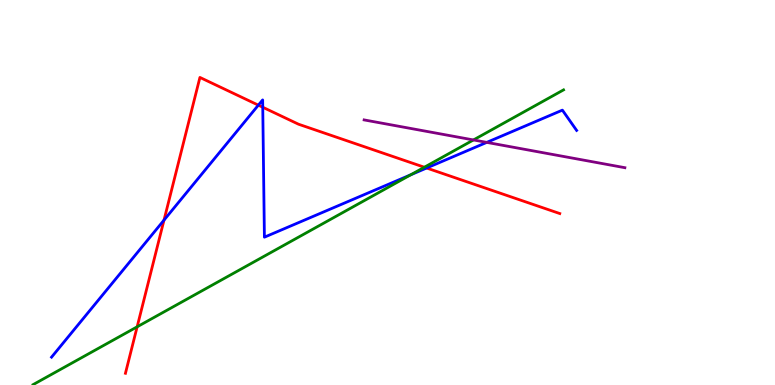[{'lines': ['blue', 'red'], 'intersections': [{'x': 2.12, 'y': 4.28}, {'x': 3.33, 'y': 7.27}, {'x': 3.39, 'y': 7.21}, {'x': 5.5, 'y': 5.64}]}, {'lines': ['green', 'red'], 'intersections': [{'x': 1.77, 'y': 1.51}, {'x': 5.48, 'y': 5.66}]}, {'lines': ['purple', 'red'], 'intersections': []}, {'lines': ['blue', 'green'], 'intersections': [{'x': 5.3, 'y': 5.46}]}, {'lines': ['blue', 'purple'], 'intersections': [{'x': 6.28, 'y': 6.3}]}, {'lines': ['green', 'purple'], 'intersections': [{'x': 6.11, 'y': 6.36}]}]